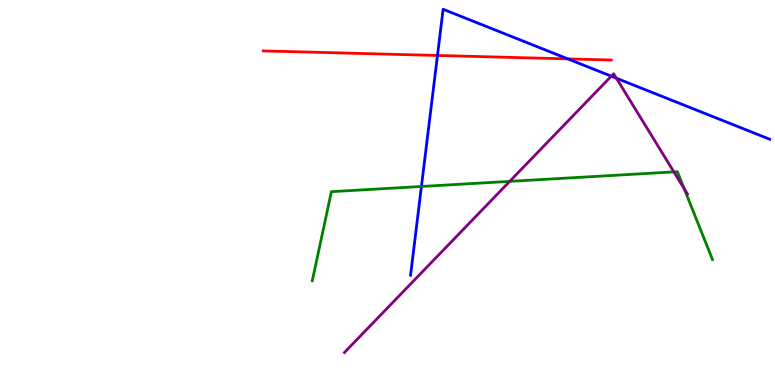[{'lines': ['blue', 'red'], 'intersections': [{'x': 5.64, 'y': 8.56}, {'x': 7.33, 'y': 8.47}]}, {'lines': ['green', 'red'], 'intersections': []}, {'lines': ['purple', 'red'], 'intersections': []}, {'lines': ['blue', 'green'], 'intersections': [{'x': 5.44, 'y': 5.16}]}, {'lines': ['blue', 'purple'], 'intersections': [{'x': 7.89, 'y': 8.02}, {'x': 7.95, 'y': 7.97}]}, {'lines': ['green', 'purple'], 'intersections': [{'x': 6.58, 'y': 5.29}, {'x': 8.7, 'y': 5.54}, {'x': 8.83, 'y': 5.1}]}]